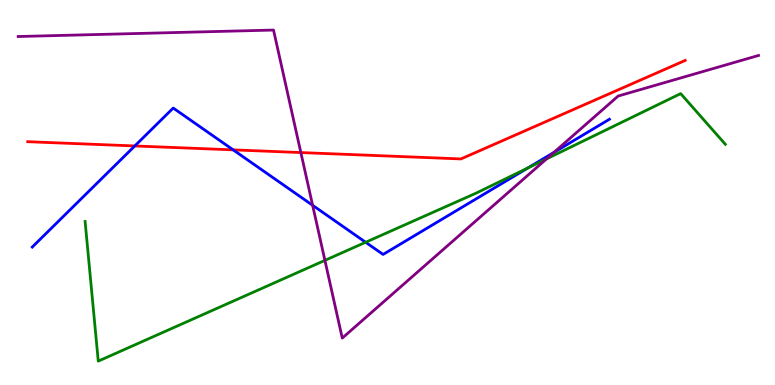[{'lines': ['blue', 'red'], 'intersections': [{'x': 1.74, 'y': 6.21}, {'x': 3.01, 'y': 6.11}]}, {'lines': ['green', 'red'], 'intersections': []}, {'lines': ['purple', 'red'], 'intersections': [{'x': 3.88, 'y': 6.04}]}, {'lines': ['blue', 'green'], 'intersections': [{'x': 4.72, 'y': 3.71}, {'x': 6.81, 'y': 5.64}]}, {'lines': ['blue', 'purple'], 'intersections': [{'x': 4.03, 'y': 4.67}, {'x': 7.15, 'y': 6.04}]}, {'lines': ['green', 'purple'], 'intersections': [{'x': 4.19, 'y': 3.24}, {'x': 7.05, 'y': 5.87}]}]